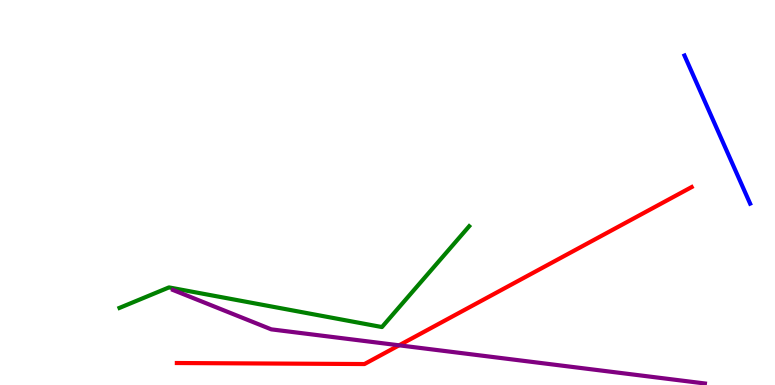[{'lines': ['blue', 'red'], 'intersections': []}, {'lines': ['green', 'red'], 'intersections': []}, {'lines': ['purple', 'red'], 'intersections': [{'x': 5.15, 'y': 1.03}]}, {'lines': ['blue', 'green'], 'intersections': []}, {'lines': ['blue', 'purple'], 'intersections': []}, {'lines': ['green', 'purple'], 'intersections': []}]